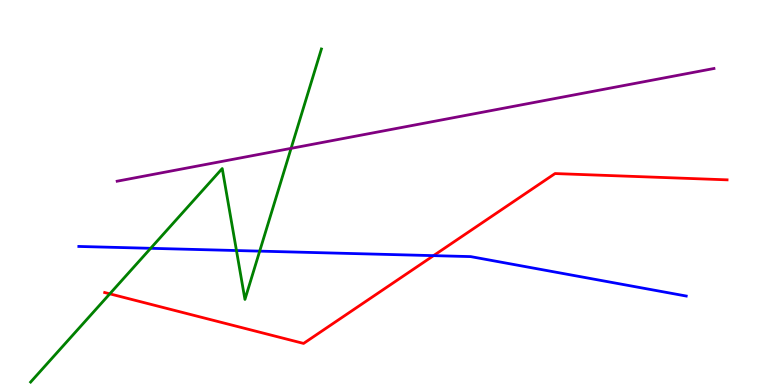[{'lines': ['blue', 'red'], 'intersections': [{'x': 5.59, 'y': 3.36}]}, {'lines': ['green', 'red'], 'intersections': [{'x': 1.42, 'y': 2.37}]}, {'lines': ['purple', 'red'], 'intersections': []}, {'lines': ['blue', 'green'], 'intersections': [{'x': 1.94, 'y': 3.55}, {'x': 3.05, 'y': 3.49}, {'x': 3.35, 'y': 3.48}]}, {'lines': ['blue', 'purple'], 'intersections': []}, {'lines': ['green', 'purple'], 'intersections': [{'x': 3.76, 'y': 6.15}]}]